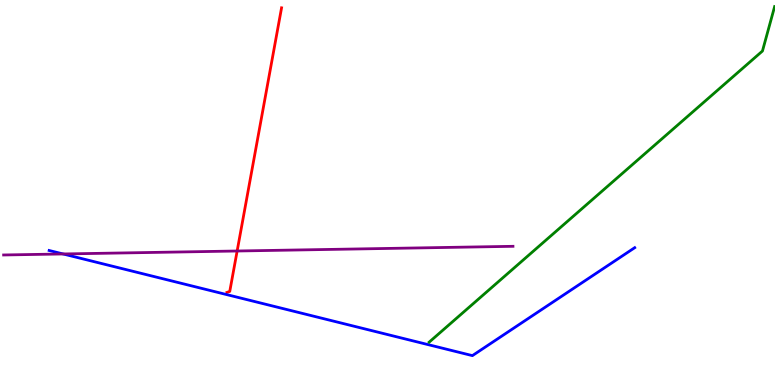[{'lines': ['blue', 'red'], 'intersections': []}, {'lines': ['green', 'red'], 'intersections': []}, {'lines': ['purple', 'red'], 'intersections': [{'x': 3.06, 'y': 3.48}]}, {'lines': ['blue', 'green'], 'intersections': []}, {'lines': ['blue', 'purple'], 'intersections': [{'x': 0.815, 'y': 3.4}]}, {'lines': ['green', 'purple'], 'intersections': []}]